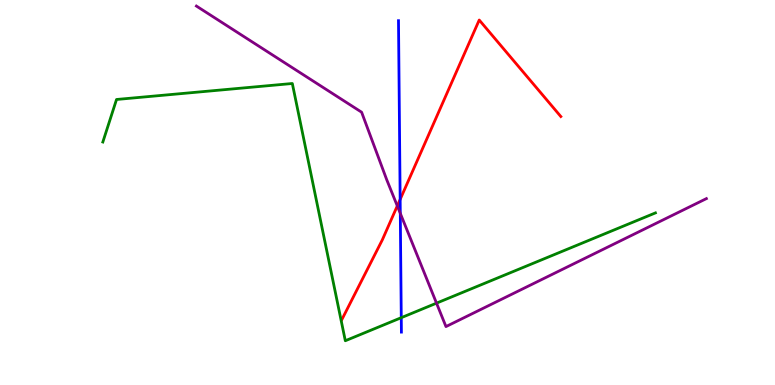[{'lines': ['blue', 'red'], 'intersections': [{'x': 5.16, 'y': 4.82}]}, {'lines': ['green', 'red'], 'intersections': []}, {'lines': ['purple', 'red'], 'intersections': [{'x': 5.13, 'y': 4.65}]}, {'lines': ['blue', 'green'], 'intersections': [{'x': 5.18, 'y': 1.75}]}, {'lines': ['blue', 'purple'], 'intersections': [{'x': 5.17, 'y': 4.46}]}, {'lines': ['green', 'purple'], 'intersections': [{'x': 5.63, 'y': 2.13}]}]